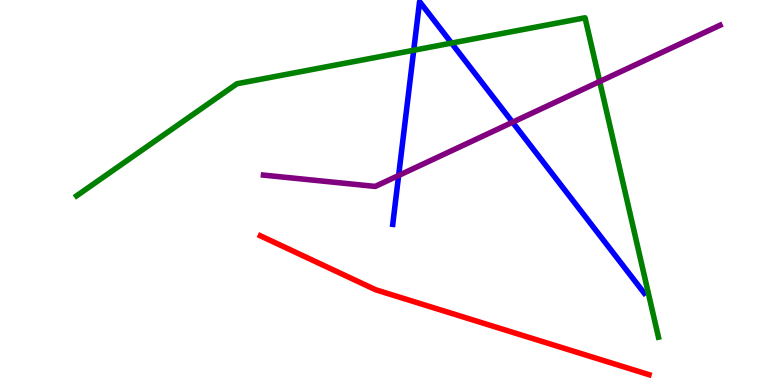[{'lines': ['blue', 'red'], 'intersections': []}, {'lines': ['green', 'red'], 'intersections': []}, {'lines': ['purple', 'red'], 'intersections': []}, {'lines': ['blue', 'green'], 'intersections': [{'x': 5.34, 'y': 8.69}, {'x': 5.83, 'y': 8.88}]}, {'lines': ['blue', 'purple'], 'intersections': [{'x': 5.14, 'y': 5.44}, {'x': 6.61, 'y': 6.83}]}, {'lines': ['green', 'purple'], 'intersections': [{'x': 7.74, 'y': 7.88}]}]